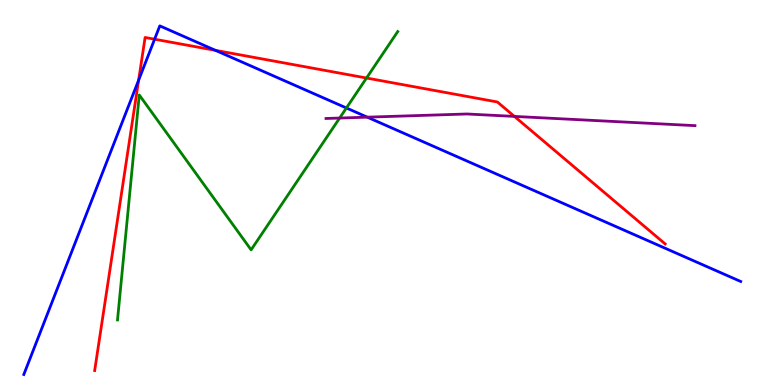[{'lines': ['blue', 'red'], 'intersections': [{'x': 1.79, 'y': 7.92}, {'x': 1.99, 'y': 8.98}, {'x': 2.78, 'y': 8.69}]}, {'lines': ['green', 'red'], 'intersections': [{'x': 4.73, 'y': 7.97}]}, {'lines': ['purple', 'red'], 'intersections': [{'x': 6.64, 'y': 6.98}]}, {'lines': ['blue', 'green'], 'intersections': [{'x': 4.47, 'y': 7.2}]}, {'lines': ['blue', 'purple'], 'intersections': [{'x': 4.74, 'y': 6.96}]}, {'lines': ['green', 'purple'], 'intersections': [{'x': 4.38, 'y': 6.93}]}]